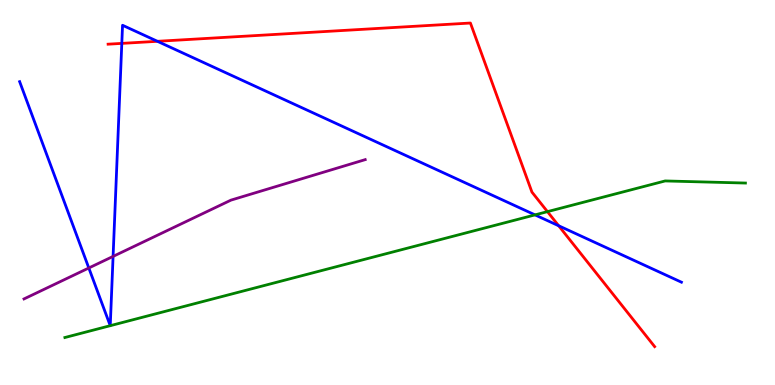[{'lines': ['blue', 'red'], 'intersections': [{'x': 1.57, 'y': 8.87}, {'x': 2.03, 'y': 8.93}, {'x': 7.21, 'y': 4.14}]}, {'lines': ['green', 'red'], 'intersections': [{'x': 7.06, 'y': 4.5}]}, {'lines': ['purple', 'red'], 'intersections': []}, {'lines': ['blue', 'green'], 'intersections': [{'x': 1.42, 'y': 1.54}, {'x': 1.42, 'y': 1.54}, {'x': 6.9, 'y': 4.42}]}, {'lines': ['blue', 'purple'], 'intersections': [{'x': 1.15, 'y': 3.04}, {'x': 1.46, 'y': 3.34}]}, {'lines': ['green', 'purple'], 'intersections': []}]